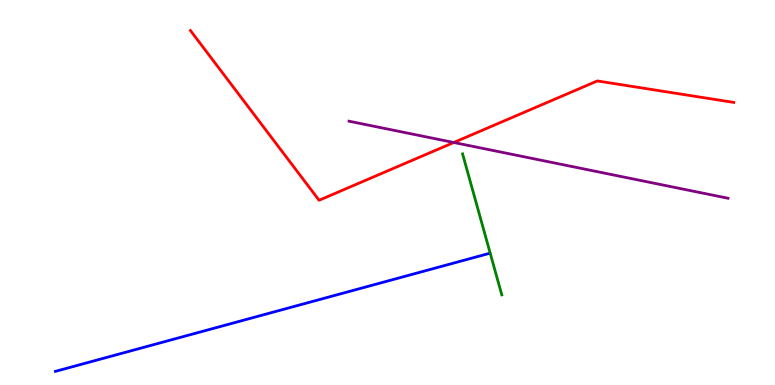[{'lines': ['blue', 'red'], 'intersections': []}, {'lines': ['green', 'red'], 'intersections': []}, {'lines': ['purple', 'red'], 'intersections': [{'x': 5.86, 'y': 6.3}]}, {'lines': ['blue', 'green'], 'intersections': []}, {'lines': ['blue', 'purple'], 'intersections': []}, {'lines': ['green', 'purple'], 'intersections': []}]